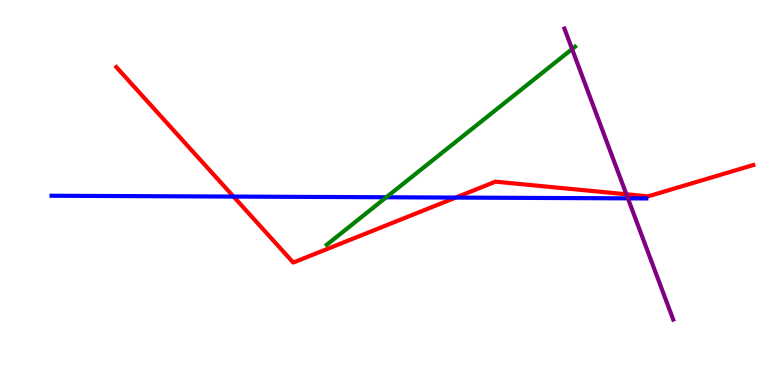[{'lines': ['blue', 'red'], 'intersections': [{'x': 3.01, 'y': 4.89}, {'x': 5.88, 'y': 4.87}]}, {'lines': ['green', 'red'], 'intersections': []}, {'lines': ['purple', 'red'], 'intersections': [{'x': 8.08, 'y': 4.95}]}, {'lines': ['blue', 'green'], 'intersections': [{'x': 4.98, 'y': 4.88}]}, {'lines': ['blue', 'purple'], 'intersections': [{'x': 8.1, 'y': 4.85}]}, {'lines': ['green', 'purple'], 'intersections': [{'x': 7.38, 'y': 8.73}]}]